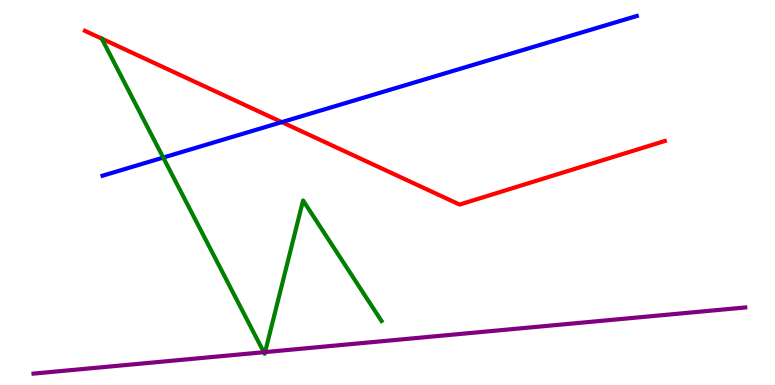[{'lines': ['blue', 'red'], 'intersections': [{'x': 3.64, 'y': 6.83}]}, {'lines': ['green', 'red'], 'intersections': []}, {'lines': ['purple', 'red'], 'intersections': []}, {'lines': ['blue', 'green'], 'intersections': [{'x': 2.11, 'y': 5.91}]}, {'lines': ['blue', 'purple'], 'intersections': []}, {'lines': ['green', 'purple'], 'intersections': [{'x': 3.4, 'y': 0.852}, {'x': 3.42, 'y': 0.855}]}]